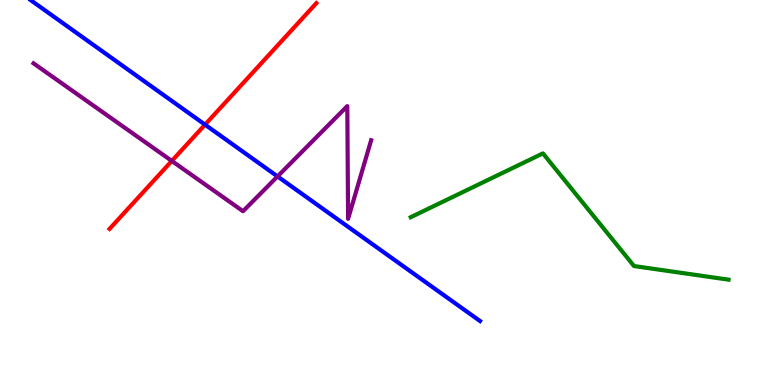[{'lines': ['blue', 'red'], 'intersections': [{'x': 2.65, 'y': 6.76}]}, {'lines': ['green', 'red'], 'intersections': []}, {'lines': ['purple', 'red'], 'intersections': [{'x': 2.22, 'y': 5.82}]}, {'lines': ['blue', 'green'], 'intersections': []}, {'lines': ['blue', 'purple'], 'intersections': [{'x': 3.58, 'y': 5.42}]}, {'lines': ['green', 'purple'], 'intersections': []}]